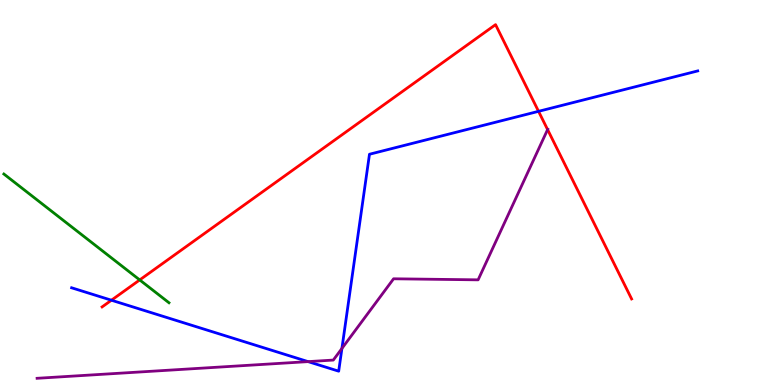[{'lines': ['blue', 'red'], 'intersections': [{'x': 1.44, 'y': 2.2}, {'x': 6.95, 'y': 7.11}]}, {'lines': ['green', 'red'], 'intersections': [{'x': 1.8, 'y': 2.73}]}, {'lines': ['purple', 'red'], 'intersections': [{'x': 7.07, 'y': 6.63}]}, {'lines': ['blue', 'green'], 'intersections': []}, {'lines': ['blue', 'purple'], 'intersections': [{'x': 3.98, 'y': 0.607}, {'x': 4.41, 'y': 0.949}]}, {'lines': ['green', 'purple'], 'intersections': []}]